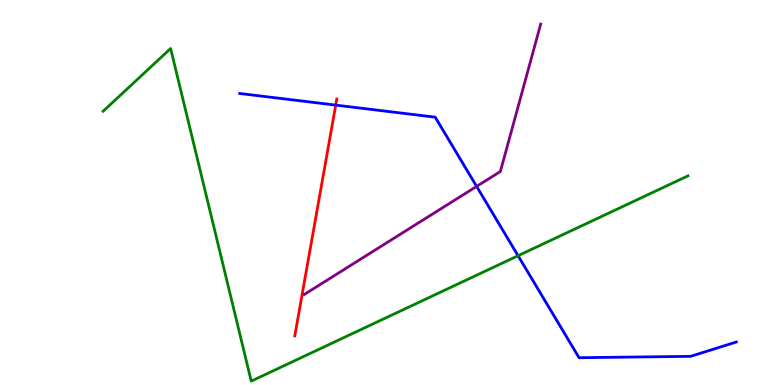[{'lines': ['blue', 'red'], 'intersections': [{'x': 4.33, 'y': 7.27}]}, {'lines': ['green', 'red'], 'intersections': []}, {'lines': ['purple', 'red'], 'intersections': []}, {'lines': ['blue', 'green'], 'intersections': [{'x': 6.68, 'y': 3.36}]}, {'lines': ['blue', 'purple'], 'intersections': [{'x': 6.15, 'y': 5.16}]}, {'lines': ['green', 'purple'], 'intersections': []}]